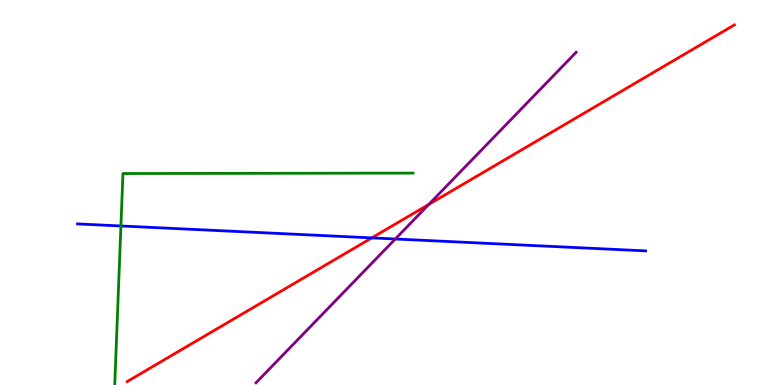[{'lines': ['blue', 'red'], 'intersections': [{'x': 4.8, 'y': 3.82}]}, {'lines': ['green', 'red'], 'intersections': []}, {'lines': ['purple', 'red'], 'intersections': [{'x': 5.53, 'y': 4.69}]}, {'lines': ['blue', 'green'], 'intersections': [{'x': 1.56, 'y': 4.13}]}, {'lines': ['blue', 'purple'], 'intersections': [{'x': 5.1, 'y': 3.79}]}, {'lines': ['green', 'purple'], 'intersections': []}]